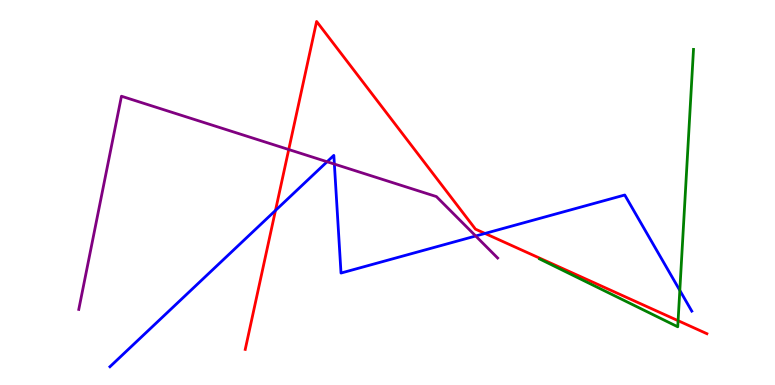[{'lines': ['blue', 'red'], 'intersections': [{'x': 3.55, 'y': 4.53}, {'x': 6.26, 'y': 3.94}]}, {'lines': ['green', 'red'], 'intersections': [{'x': 8.75, 'y': 1.67}]}, {'lines': ['purple', 'red'], 'intersections': [{'x': 3.73, 'y': 6.12}]}, {'lines': ['blue', 'green'], 'intersections': [{'x': 8.77, 'y': 2.46}]}, {'lines': ['blue', 'purple'], 'intersections': [{'x': 4.22, 'y': 5.8}, {'x': 4.31, 'y': 5.74}, {'x': 6.14, 'y': 3.87}]}, {'lines': ['green', 'purple'], 'intersections': []}]